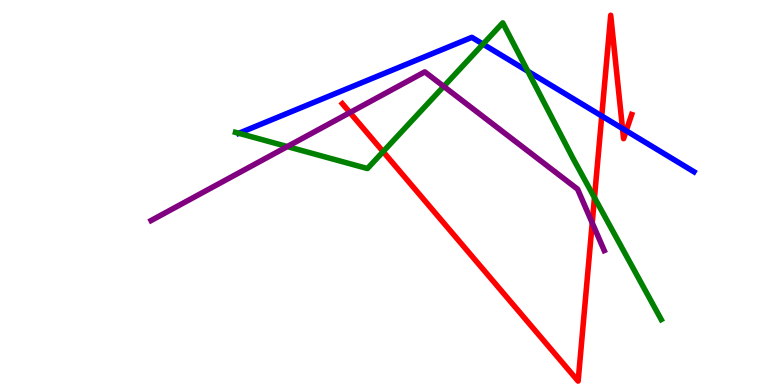[{'lines': ['blue', 'red'], 'intersections': [{'x': 7.76, 'y': 6.99}, {'x': 8.03, 'y': 6.66}, {'x': 8.08, 'y': 6.6}]}, {'lines': ['green', 'red'], 'intersections': [{'x': 4.94, 'y': 6.06}, {'x': 7.67, 'y': 4.87}]}, {'lines': ['purple', 'red'], 'intersections': [{'x': 4.51, 'y': 7.08}, {'x': 7.64, 'y': 4.21}]}, {'lines': ['blue', 'green'], 'intersections': [{'x': 3.08, 'y': 6.54}, {'x': 6.23, 'y': 8.85}, {'x': 6.81, 'y': 8.15}]}, {'lines': ['blue', 'purple'], 'intersections': []}, {'lines': ['green', 'purple'], 'intersections': [{'x': 3.71, 'y': 6.19}, {'x': 5.73, 'y': 7.76}]}]